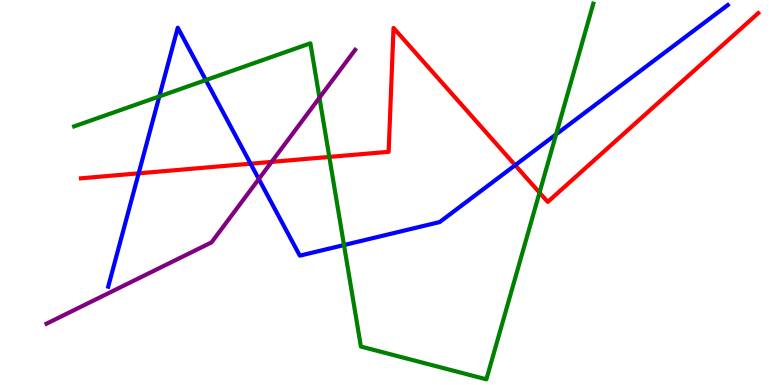[{'lines': ['blue', 'red'], 'intersections': [{'x': 1.79, 'y': 5.5}, {'x': 3.23, 'y': 5.75}, {'x': 6.65, 'y': 5.71}]}, {'lines': ['green', 'red'], 'intersections': [{'x': 4.25, 'y': 5.92}, {'x': 6.96, 'y': 5.0}]}, {'lines': ['purple', 'red'], 'intersections': [{'x': 3.5, 'y': 5.8}]}, {'lines': ['blue', 'green'], 'intersections': [{'x': 2.06, 'y': 7.5}, {'x': 2.66, 'y': 7.92}, {'x': 4.44, 'y': 3.64}, {'x': 7.18, 'y': 6.51}]}, {'lines': ['blue', 'purple'], 'intersections': [{'x': 3.34, 'y': 5.35}]}, {'lines': ['green', 'purple'], 'intersections': [{'x': 4.12, 'y': 7.46}]}]